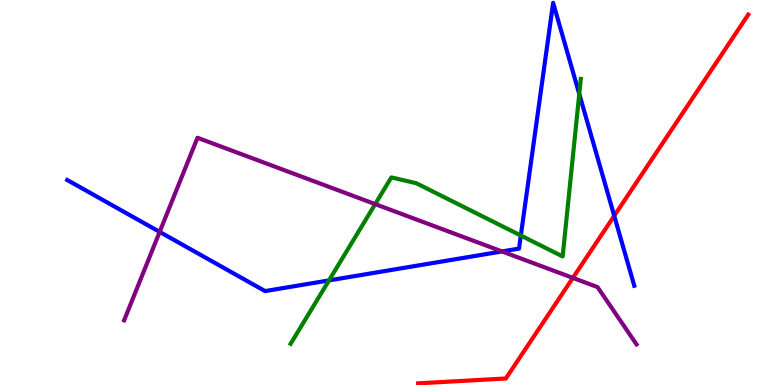[{'lines': ['blue', 'red'], 'intersections': [{'x': 7.93, 'y': 4.39}]}, {'lines': ['green', 'red'], 'intersections': []}, {'lines': ['purple', 'red'], 'intersections': [{'x': 7.39, 'y': 2.78}]}, {'lines': ['blue', 'green'], 'intersections': [{'x': 4.25, 'y': 2.72}, {'x': 6.72, 'y': 3.88}, {'x': 7.47, 'y': 7.56}]}, {'lines': ['blue', 'purple'], 'intersections': [{'x': 2.06, 'y': 3.98}, {'x': 6.48, 'y': 3.47}]}, {'lines': ['green', 'purple'], 'intersections': [{'x': 4.84, 'y': 4.7}]}]